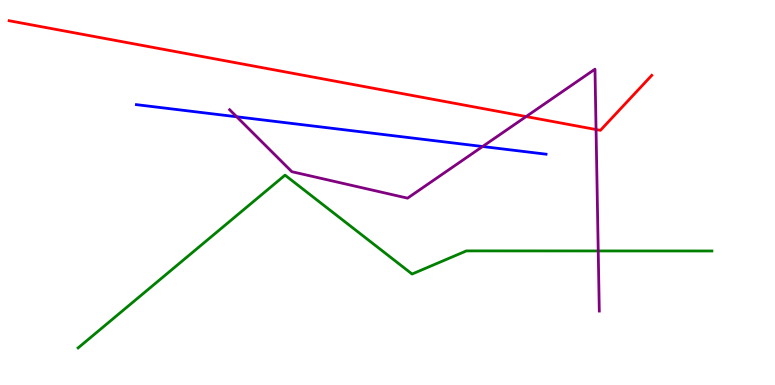[{'lines': ['blue', 'red'], 'intersections': []}, {'lines': ['green', 'red'], 'intersections': []}, {'lines': ['purple', 'red'], 'intersections': [{'x': 6.79, 'y': 6.97}, {'x': 7.69, 'y': 6.64}]}, {'lines': ['blue', 'green'], 'intersections': []}, {'lines': ['blue', 'purple'], 'intersections': [{'x': 3.05, 'y': 6.97}, {'x': 6.23, 'y': 6.19}]}, {'lines': ['green', 'purple'], 'intersections': [{'x': 7.72, 'y': 3.48}]}]